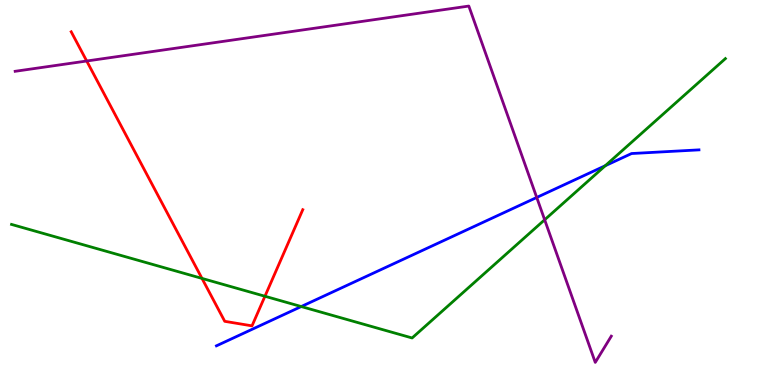[{'lines': ['blue', 'red'], 'intersections': []}, {'lines': ['green', 'red'], 'intersections': [{'x': 2.61, 'y': 2.77}, {'x': 3.42, 'y': 2.31}]}, {'lines': ['purple', 'red'], 'intersections': [{'x': 1.12, 'y': 8.42}]}, {'lines': ['blue', 'green'], 'intersections': [{'x': 3.89, 'y': 2.04}, {'x': 7.81, 'y': 5.7}]}, {'lines': ['blue', 'purple'], 'intersections': [{'x': 6.93, 'y': 4.87}]}, {'lines': ['green', 'purple'], 'intersections': [{'x': 7.03, 'y': 4.29}]}]